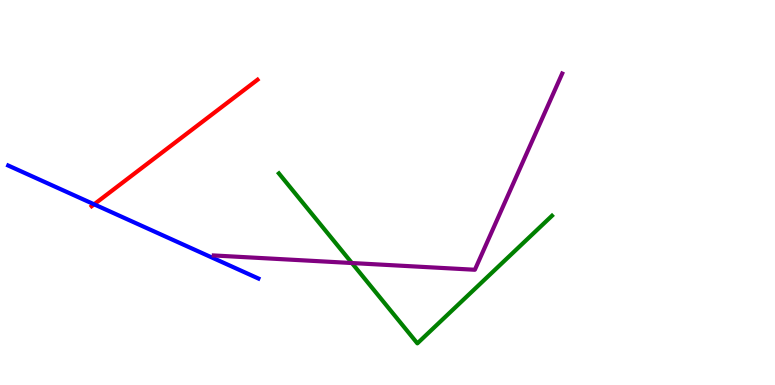[{'lines': ['blue', 'red'], 'intersections': [{'x': 1.21, 'y': 4.69}]}, {'lines': ['green', 'red'], 'intersections': []}, {'lines': ['purple', 'red'], 'intersections': []}, {'lines': ['blue', 'green'], 'intersections': []}, {'lines': ['blue', 'purple'], 'intersections': []}, {'lines': ['green', 'purple'], 'intersections': [{'x': 4.54, 'y': 3.17}]}]